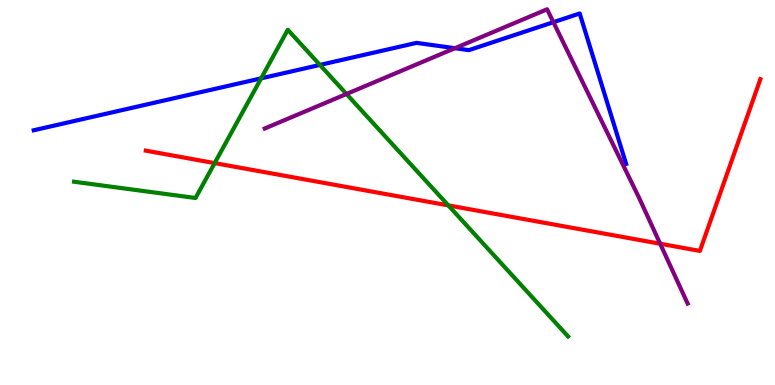[{'lines': ['blue', 'red'], 'intersections': []}, {'lines': ['green', 'red'], 'intersections': [{'x': 2.77, 'y': 5.76}, {'x': 5.78, 'y': 4.67}]}, {'lines': ['purple', 'red'], 'intersections': [{'x': 8.52, 'y': 3.67}]}, {'lines': ['blue', 'green'], 'intersections': [{'x': 3.37, 'y': 7.97}, {'x': 4.13, 'y': 8.31}]}, {'lines': ['blue', 'purple'], 'intersections': [{'x': 5.87, 'y': 8.75}, {'x': 7.14, 'y': 9.42}]}, {'lines': ['green', 'purple'], 'intersections': [{'x': 4.47, 'y': 7.56}]}]